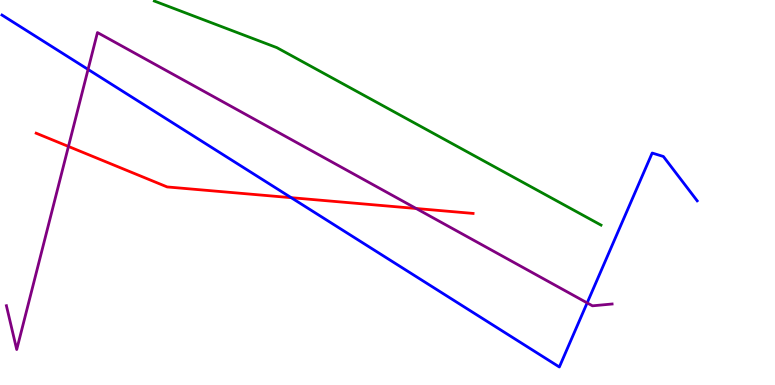[{'lines': ['blue', 'red'], 'intersections': [{'x': 3.76, 'y': 4.87}]}, {'lines': ['green', 'red'], 'intersections': []}, {'lines': ['purple', 'red'], 'intersections': [{'x': 0.883, 'y': 6.2}, {'x': 5.37, 'y': 4.58}]}, {'lines': ['blue', 'green'], 'intersections': []}, {'lines': ['blue', 'purple'], 'intersections': [{'x': 1.14, 'y': 8.2}, {'x': 7.58, 'y': 2.13}]}, {'lines': ['green', 'purple'], 'intersections': []}]